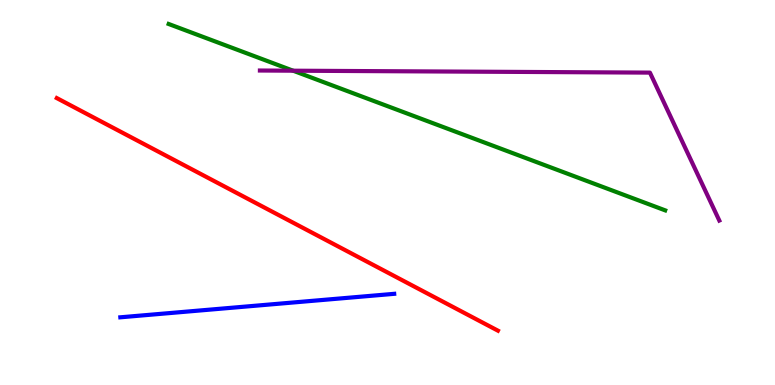[{'lines': ['blue', 'red'], 'intersections': []}, {'lines': ['green', 'red'], 'intersections': []}, {'lines': ['purple', 'red'], 'intersections': []}, {'lines': ['blue', 'green'], 'intersections': []}, {'lines': ['blue', 'purple'], 'intersections': []}, {'lines': ['green', 'purple'], 'intersections': [{'x': 3.78, 'y': 8.16}]}]